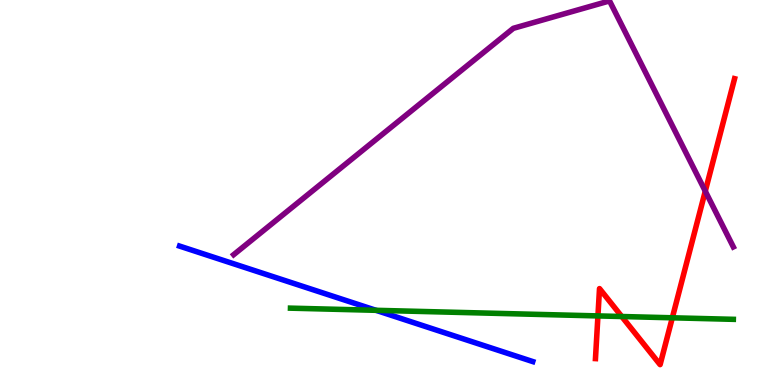[{'lines': ['blue', 'red'], 'intersections': []}, {'lines': ['green', 'red'], 'intersections': [{'x': 7.72, 'y': 1.79}, {'x': 8.02, 'y': 1.78}, {'x': 8.68, 'y': 1.75}]}, {'lines': ['purple', 'red'], 'intersections': [{'x': 9.1, 'y': 5.03}]}, {'lines': ['blue', 'green'], 'intersections': [{'x': 4.85, 'y': 1.94}]}, {'lines': ['blue', 'purple'], 'intersections': []}, {'lines': ['green', 'purple'], 'intersections': []}]